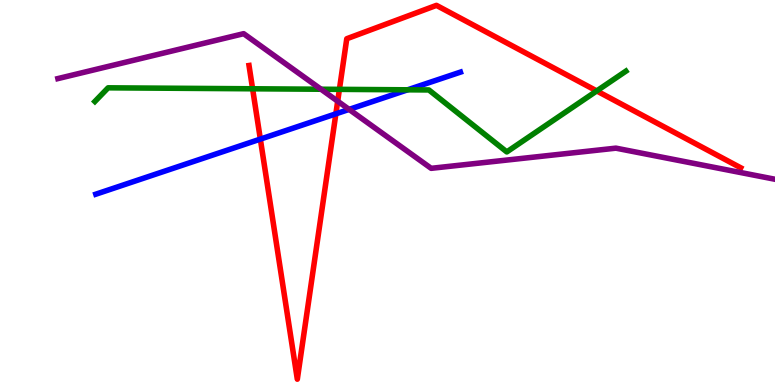[{'lines': ['blue', 'red'], 'intersections': [{'x': 3.36, 'y': 6.39}, {'x': 4.33, 'y': 7.04}]}, {'lines': ['green', 'red'], 'intersections': [{'x': 3.26, 'y': 7.69}, {'x': 4.38, 'y': 7.68}, {'x': 7.7, 'y': 7.64}]}, {'lines': ['purple', 'red'], 'intersections': [{'x': 4.36, 'y': 7.37}]}, {'lines': ['blue', 'green'], 'intersections': [{'x': 5.26, 'y': 7.67}]}, {'lines': ['blue', 'purple'], 'intersections': [{'x': 4.5, 'y': 7.16}]}, {'lines': ['green', 'purple'], 'intersections': [{'x': 4.14, 'y': 7.68}]}]